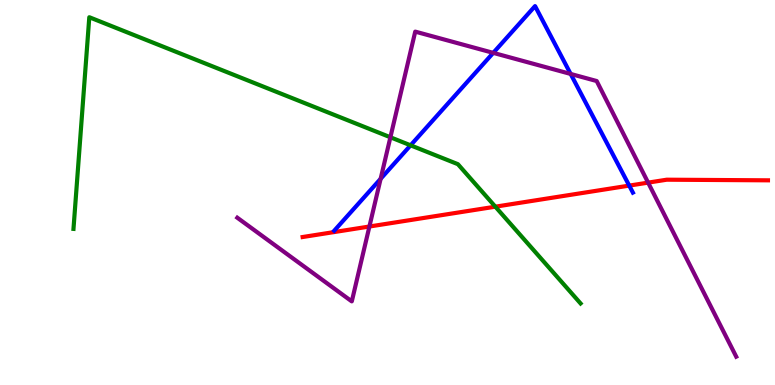[{'lines': ['blue', 'red'], 'intersections': [{'x': 8.12, 'y': 5.18}]}, {'lines': ['green', 'red'], 'intersections': [{'x': 6.39, 'y': 4.63}]}, {'lines': ['purple', 'red'], 'intersections': [{'x': 4.77, 'y': 4.12}, {'x': 8.36, 'y': 5.26}]}, {'lines': ['blue', 'green'], 'intersections': [{'x': 5.3, 'y': 6.23}]}, {'lines': ['blue', 'purple'], 'intersections': [{'x': 4.91, 'y': 5.36}, {'x': 6.36, 'y': 8.63}, {'x': 7.36, 'y': 8.08}]}, {'lines': ['green', 'purple'], 'intersections': [{'x': 5.04, 'y': 6.43}]}]